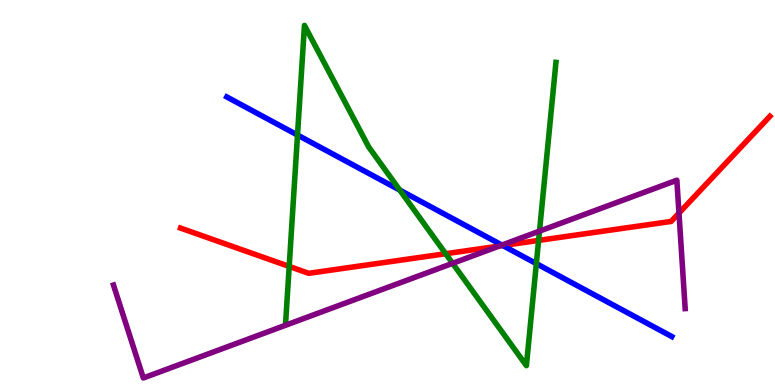[{'lines': ['blue', 'red'], 'intersections': [{'x': 6.49, 'y': 3.62}]}, {'lines': ['green', 'red'], 'intersections': [{'x': 3.73, 'y': 3.08}, {'x': 5.75, 'y': 3.41}, {'x': 6.95, 'y': 3.76}]}, {'lines': ['purple', 'red'], 'intersections': [{'x': 6.44, 'y': 3.61}, {'x': 8.76, 'y': 4.47}]}, {'lines': ['blue', 'green'], 'intersections': [{'x': 3.84, 'y': 6.49}, {'x': 5.16, 'y': 5.06}, {'x': 6.92, 'y': 3.15}]}, {'lines': ['blue', 'purple'], 'intersections': [{'x': 6.48, 'y': 3.63}]}, {'lines': ['green', 'purple'], 'intersections': [{'x': 5.84, 'y': 3.16}, {'x': 6.96, 'y': 4.0}]}]